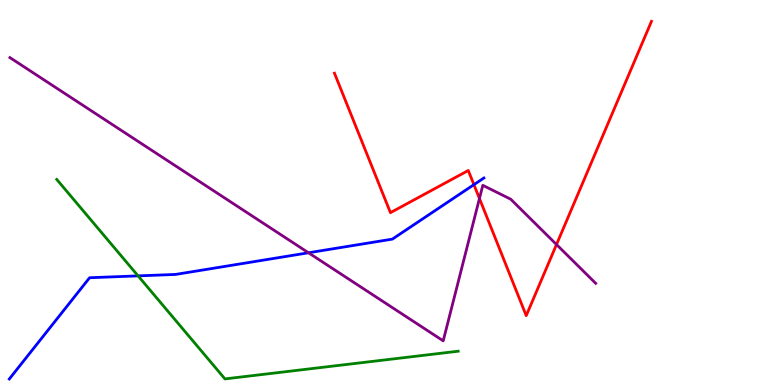[{'lines': ['blue', 'red'], 'intersections': [{'x': 6.12, 'y': 5.2}]}, {'lines': ['green', 'red'], 'intersections': []}, {'lines': ['purple', 'red'], 'intersections': [{'x': 6.19, 'y': 4.84}, {'x': 7.18, 'y': 3.65}]}, {'lines': ['blue', 'green'], 'intersections': [{'x': 1.78, 'y': 2.83}]}, {'lines': ['blue', 'purple'], 'intersections': [{'x': 3.98, 'y': 3.43}]}, {'lines': ['green', 'purple'], 'intersections': []}]